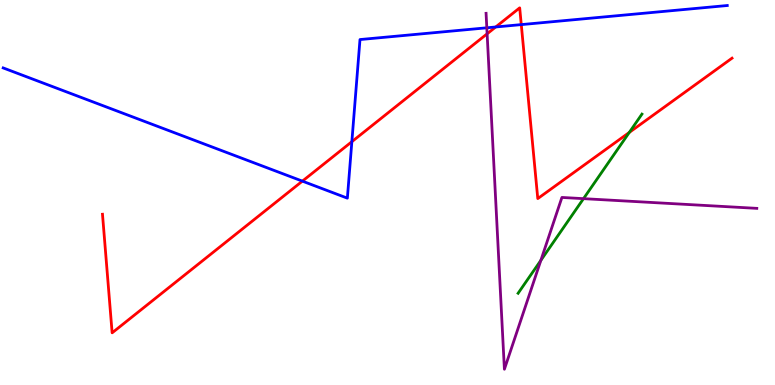[{'lines': ['blue', 'red'], 'intersections': [{'x': 3.9, 'y': 5.3}, {'x': 4.54, 'y': 6.32}, {'x': 6.4, 'y': 9.3}, {'x': 6.73, 'y': 9.36}]}, {'lines': ['green', 'red'], 'intersections': [{'x': 8.12, 'y': 6.56}]}, {'lines': ['purple', 'red'], 'intersections': [{'x': 6.29, 'y': 9.12}]}, {'lines': ['blue', 'green'], 'intersections': []}, {'lines': ['blue', 'purple'], 'intersections': [{'x': 6.28, 'y': 9.28}]}, {'lines': ['green', 'purple'], 'intersections': [{'x': 6.98, 'y': 3.24}, {'x': 7.53, 'y': 4.84}]}]